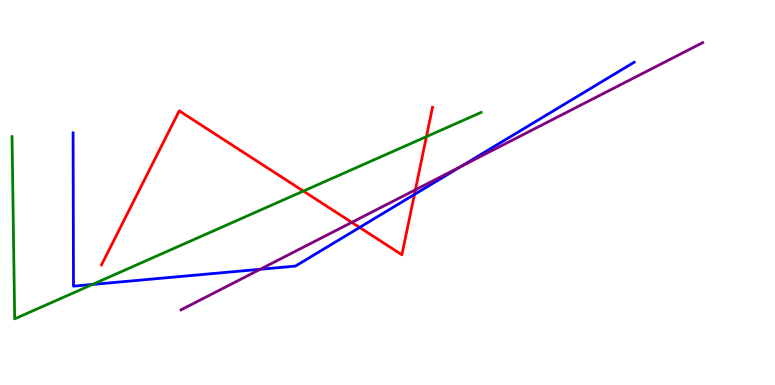[{'lines': ['blue', 'red'], 'intersections': [{'x': 4.64, 'y': 4.09}, {'x': 5.35, 'y': 4.95}]}, {'lines': ['green', 'red'], 'intersections': [{'x': 3.91, 'y': 5.04}, {'x': 5.5, 'y': 6.45}]}, {'lines': ['purple', 'red'], 'intersections': [{'x': 4.54, 'y': 4.22}, {'x': 5.36, 'y': 5.07}]}, {'lines': ['blue', 'green'], 'intersections': [{'x': 1.19, 'y': 2.61}]}, {'lines': ['blue', 'purple'], 'intersections': [{'x': 3.36, 'y': 3.01}, {'x': 5.95, 'y': 5.68}]}, {'lines': ['green', 'purple'], 'intersections': []}]